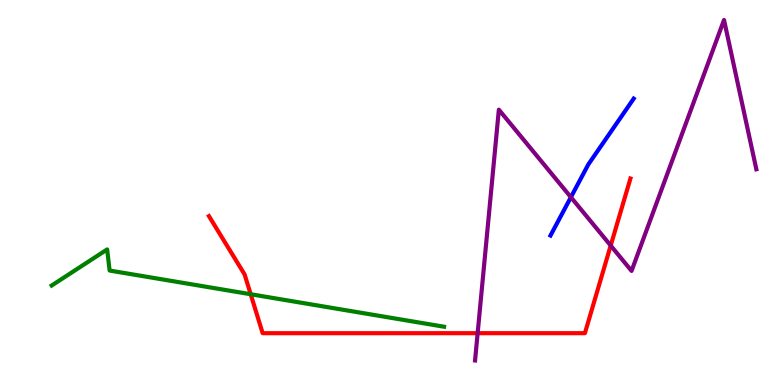[{'lines': ['blue', 'red'], 'intersections': []}, {'lines': ['green', 'red'], 'intersections': [{'x': 3.23, 'y': 2.36}]}, {'lines': ['purple', 'red'], 'intersections': [{'x': 6.16, 'y': 1.35}, {'x': 7.88, 'y': 3.62}]}, {'lines': ['blue', 'green'], 'intersections': []}, {'lines': ['blue', 'purple'], 'intersections': [{'x': 7.37, 'y': 4.88}]}, {'lines': ['green', 'purple'], 'intersections': []}]